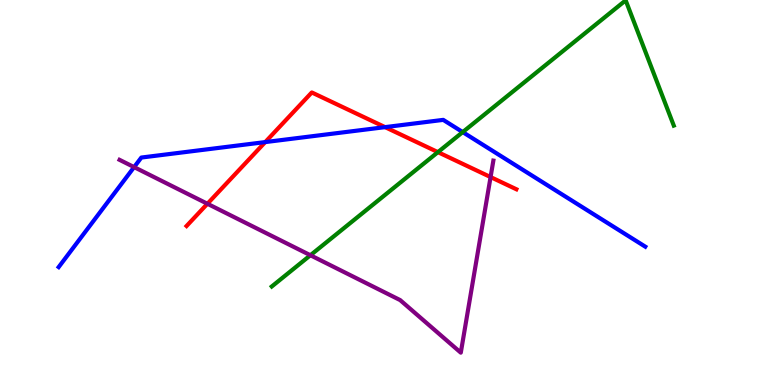[{'lines': ['blue', 'red'], 'intersections': [{'x': 3.42, 'y': 6.31}, {'x': 4.97, 'y': 6.7}]}, {'lines': ['green', 'red'], 'intersections': [{'x': 5.65, 'y': 6.05}]}, {'lines': ['purple', 'red'], 'intersections': [{'x': 2.68, 'y': 4.71}, {'x': 6.33, 'y': 5.4}]}, {'lines': ['blue', 'green'], 'intersections': [{'x': 5.97, 'y': 6.57}]}, {'lines': ['blue', 'purple'], 'intersections': [{'x': 1.73, 'y': 5.66}]}, {'lines': ['green', 'purple'], 'intersections': [{'x': 4.01, 'y': 3.37}]}]